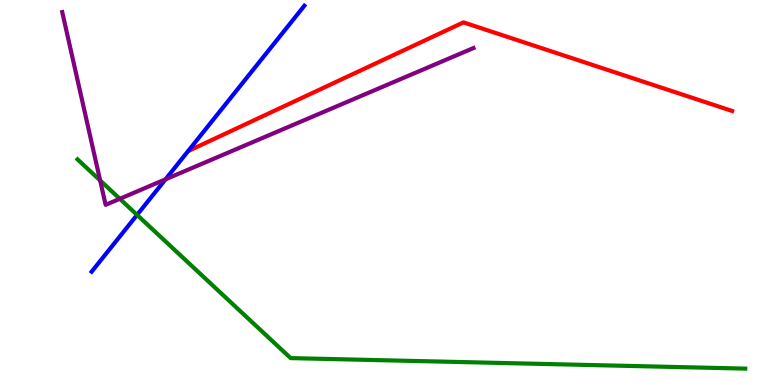[{'lines': ['blue', 'red'], 'intersections': []}, {'lines': ['green', 'red'], 'intersections': []}, {'lines': ['purple', 'red'], 'intersections': []}, {'lines': ['blue', 'green'], 'intersections': [{'x': 1.77, 'y': 4.42}]}, {'lines': ['blue', 'purple'], 'intersections': [{'x': 2.14, 'y': 5.34}]}, {'lines': ['green', 'purple'], 'intersections': [{'x': 1.29, 'y': 5.31}, {'x': 1.55, 'y': 4.84}]}]